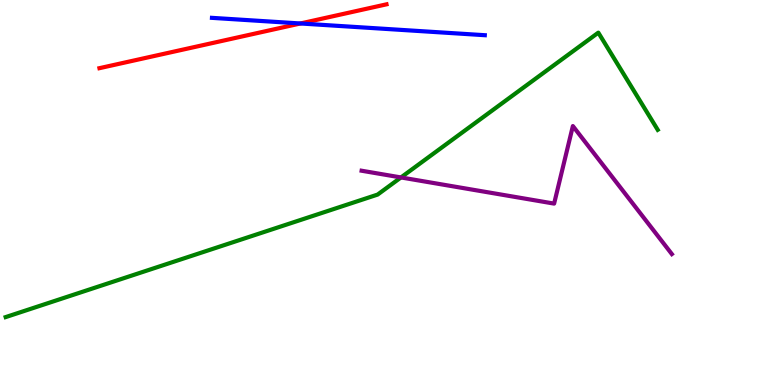[{'lines': ['blue', 'red'], 'intersections': [{'x': 3.88, 'y': 9.39}]}, {'lines': ['green', 'red'], 'intersections': []}, {'lines': ['purple', 'red'], 'intersections': []}, {'lines': ['blue', 'green'], 'intersections': []}, {'lines': ['blue', 'purple'], 'intersections': []}, {'lines': ['green', 'purple'], 'intersections': [{'x': 5.17, 'y': 5.39}]}]